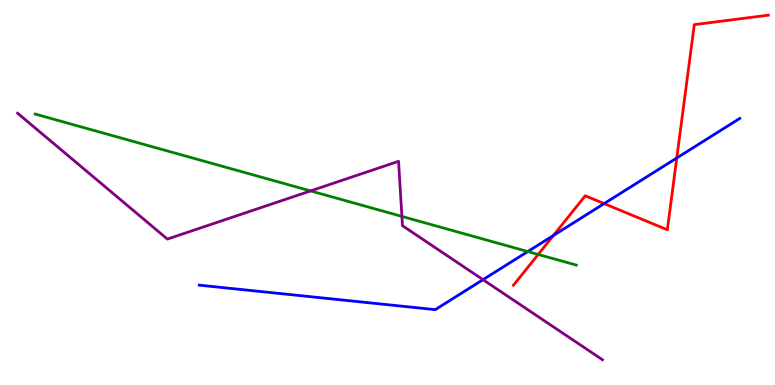[{'lines': ['blue', 'red'], 'intersections': [{'x': 7.14, 'y': 3.88}, {'x': 7.8, 'y': 4.71}, {'x': 8.73, 'y': 5.9}]}, {'lines': ['green', 'red'], 'intersections': [{'x': 6.94, 'y': 3.39}]}, {'lines': ['purple', 'red'], 'intersections': []}, {'lines': ['blue', 'green'], 'intersections': [{'x': 6.81, 'y': 3.47}]}, {'lines': ['blue', 'purple'], 'intersections': [{'x': 6.23, 'y': 2.74}]}, {'lines': ['green', 'purple'], 'intersections': [{'x': 4.01, 'y': 5.04}, {'x': 5.19, 'y': 4.38}]}]